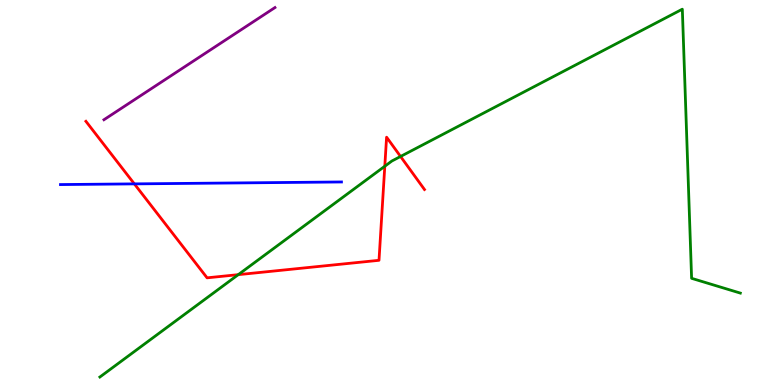[{'lines': ['blue', 'red'], 'intersections': [{'x': 1.73, 'y': 5.22}]}, {'lines': ['green', 'red'], 'intersections': [{'x': 3.07, 'y': 2.87}, {'x': 4.97, 'y': 5.68}, {'x': 5.17, 'y': 5.94}]}, {'lines': ['purple', 'red'], 'intersections': []}, {'lines': ['blue', 'green'], 'intersections': []}, {'lines': ['blue', 'purple'], 'intersections': []}, {'lines': ['green', 'purple'], 'intersections': []}]